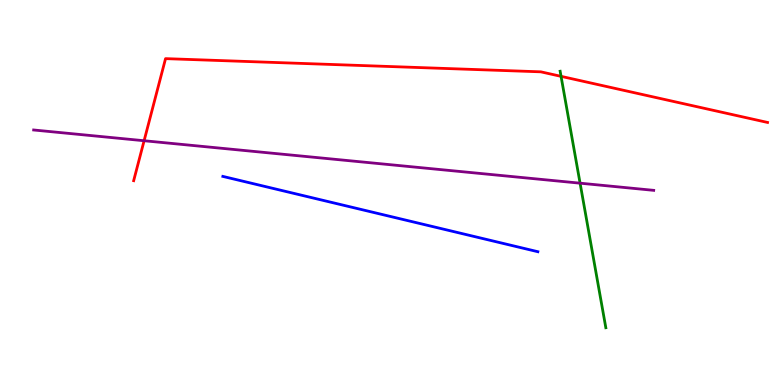[{'lines': ['blue', 'red'], 'intersections': []}, {'lines': ['green', 'red'], 'intersections': [{'x': 7.24, 'y': 8.02}]}, {'lines': ['purple', 'red'], 'intersections': [{'x': 1.86, 'y': 6.34}]}, {'lines': ['blue', 'green'], 'intersections': []}, {'lines': ['blue', 'purple'], 'intersections': []}, {'lines': ['green', 'purple'], 'intersections': [{'x': 7.48, 'y': 5.24}]}]